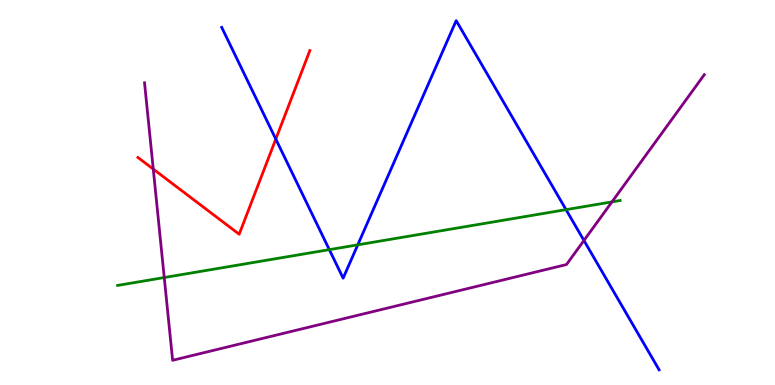[{'lines': ['blue', 'red'], 'intersections': [{'x': 3.56, 'y': 6.39}]}, {'lines': ['green', 'red'], 'intersections': []}, {'lines': ['purple', 'red'], 'intersections': [{'x': 1.98, 'y': 5.61}]}, {'lines': ['blue', 'green'], 'intersections': [{'x': 4.25, 'y': 3.52}, {'x': 4.62, 'y': 3.64}, {'x': 7.3, 'y': 4.55}]}, {'lines': ['blue', 'purple'], 'intersections': [{'x': 7.53, 'y': 3.75}]}, {'lines': ['green', 'purple'], 'intersections': [{'x': 2.12, 'y': 2.79}, {'x': 7.9, 'y': 4.76}]}]